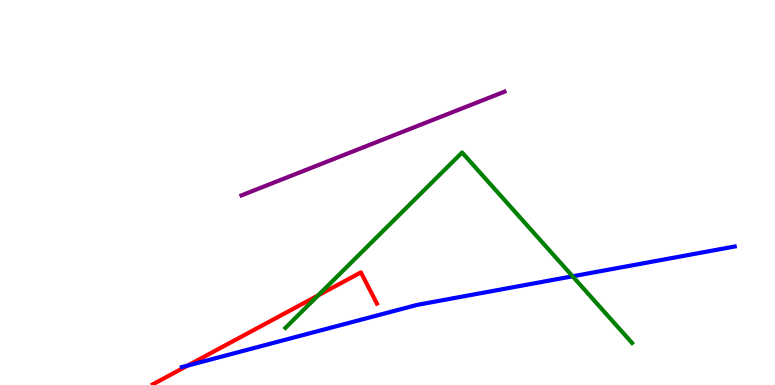[{'lines': ['blue', 'red'], 'intersections': [{'x': 2.42, 'y': 0.504}]}, {'lines': ['green', 'red'], 'intersections': [{'x': 4.1, 'y': 2.33}]}, {'lines': ['purple', 'red'], 'intersections': []}, {'lines': ['blue', 'green'], 'intersections': [{'x': 7.39, 'y': 2.82}]}, {'lines': ['blue', 'purple'], 'intersections': []}, {'lines': ['green', 'purple'], 'intersections': []}]